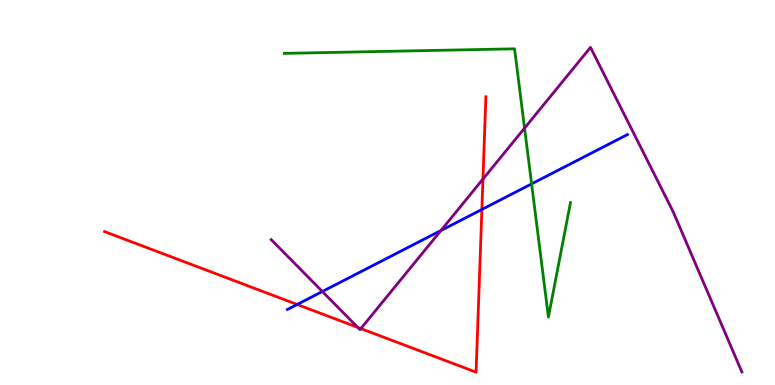[{'lines': ['blue', 'red'], 'intersections': [{'x': 3.83, 'y': 2.09}, {'x': 6.22, 'y': 4.56}]}, {'lines': ['green', 'red'], 'intersections': []}, {'lines': ['purple', 'red'], 'intersections': [{'x': 4.62, 'y': 1.5}, {'x': 4.66, 'y': 1.47}, {'x': 6.23, 'y': 5.35}]}, {'lines': ['blue', 'green'], 'intersections': [{'x': 6.86, 'y': 5.22}]}, {'lines': ['blue', 'purple'], 'intersections': [{'x': 4.16, 'y': 2.43}, {'x': 5.69, 'y': 4.01}]}, {'lines': ['green', 'purple'], 'intersections': [{'x': 6.77, 'y': 6.67}]}]